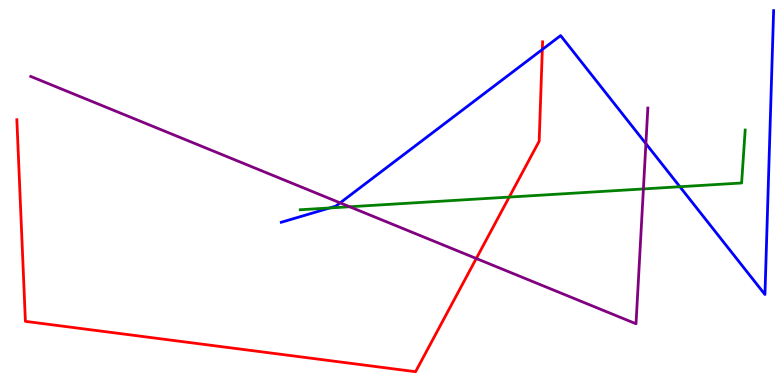[{'lines': ['blue', 'red'], 'intersections': [{'x': 7.0, 'y': 8.71}]}, {'lines': ['green', 'red'], 'intersections': [{'x': 6.57, 'y': 4.88}]}, {'lines': ['purple', 'red'], 'intersections': [{'x': 6.15, 'y': 3.29}]}, {'lines': ['blue', 'green'], 'intersections': [{'x': 4.25, 'y': 4.6}, {'x': 8.77, 'y': 5.15}]}, {'lines': ['blue', 'purple'], 'intersections': [{'x': 4.39, 'y': 4.73}, {'x': 8.33, 'y': 6.27}]}, {'lines': ['green', 'purple'], 'intersections': [{'x': 4.51, 'y': 4.63}, {'x': 8.3, 'y': 5.09}]}]